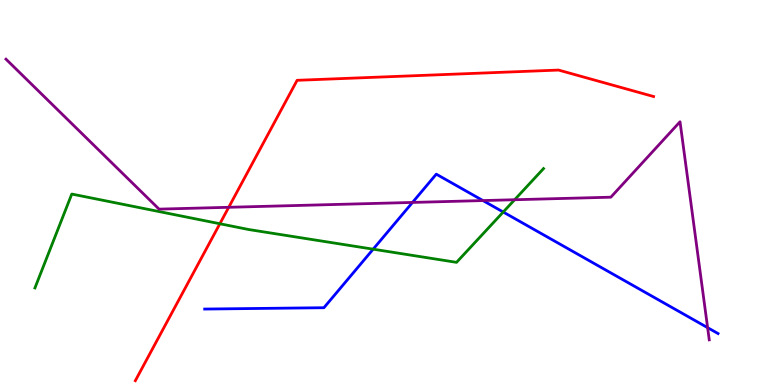[{'lines': ['blue', 'red'], 'intersections': []}, {'lines': ['green', 'red'], 'intersections': [{'x': 2.84, 'y': 4.19}]}, {'lines': ['purple', 'red'], 'intersections': [{'x': 2.95, 'y': 4.62}]}, {'lines': ['blue', 'green'], 'intersections': [{'x': 4.82, 'y': 3.53}, {'x': 6.49, 'y': 4.49}]}, {'lines': ['blue', 'purple'], 'intersections': [{'x': 5.32, 'y': 4.74}, {'x': 6.23, 'y': 4.79}, {'x': 9.13, 'y': 1.49}]}, {'lines': ['green', 'purple'], 'intersections': [{'x': 6.64, 'y': 4.81}]}]